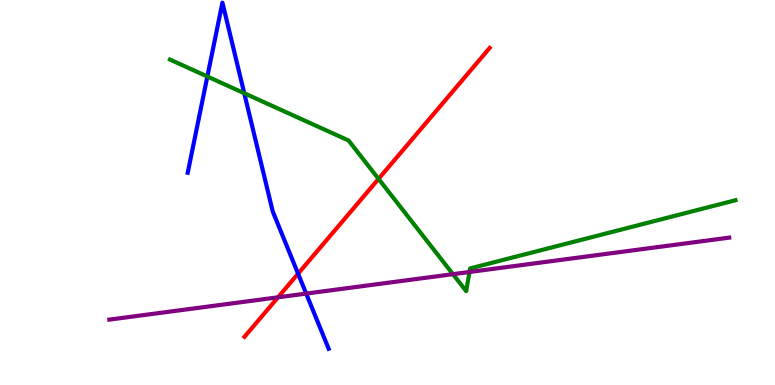[{'lines': ['blue', 'red'], 'intersections': [{'x': 3.85, 'y': 2.89}]}, {'lines': ['green', 'red'], 'intersections': [{'x': 4.88, 'y': 5.35}]}, {'lines': ['purple', 'red'], 'intersections': [{'x': 3.59, 'y': 2.28}]}, {'lines': ['blue', 'green'], 'intersections': [{'x': 2.68, 'y': 8.01}, {'x': 3.15, 'y': 7.58}]}, {'lines': ['blue', 'purple'], 'intersections': [{'x': 3.95, 'y': 2.37}]}, {'lines': ['green', 'purple'], 'intersections': [{'x': 5.84, 'y': 2.88}, {'x': 6.06, 'y': 2.94}]}]